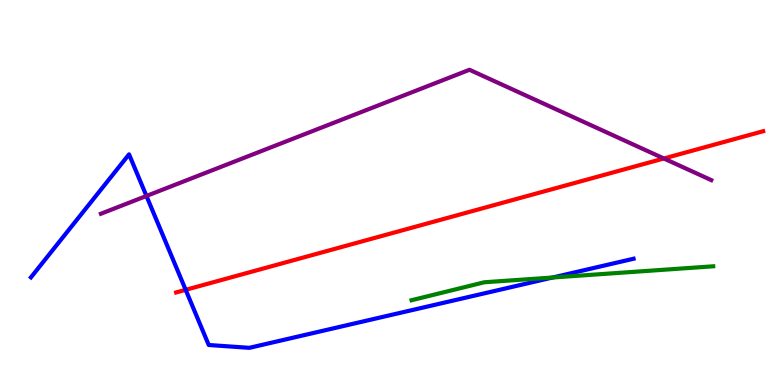[{'lines': ['blue', 'red'], 'intersections': [{'x': 2.4, 'y': 2.47}]}, {'lines': ['green', 'red'], 'intersections': []}, {'lines': ['purple', 'red'], 'intersections': [{'x': 8.57, 'y': 5.88}]}, {'lines': ['blue', 'green'], 'intersections': [{'x': 7.13, 'y': 2.79}]}, {'lines': ['blue', 'purple'], 'intersections': [{'x': 1.89, 'y': 4.91}]}, {'lines': ['green', 'purple'], 'intersections': []}]